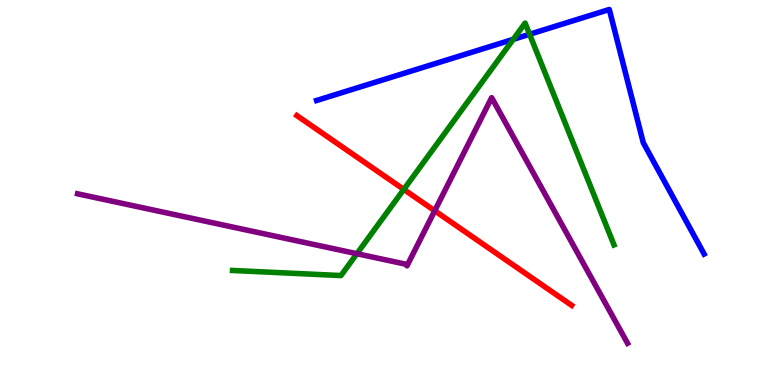[{'lines': ['blue', 'red'], 'intersections': []}, {'lines': ['green', 'red'], 'intersections': [{'x': 5.21, 'y': 5.08}]}, {'lines': ['purple', 'red'], 'intersections': [{'x': 5.61, 'y': 4.53}]}, {'lines': ['blue', 'green'], 'intersections': [{'x': 6.62, 'y': 8.98}, {'x': 6.83, 'y': 9.11}]}, {'lines': ['blue', 'purple'], 'intersections': []}, {'lines': ['green', 'purple'], 'intersections': [{'x': 4.61, 'y': 3.41}]}]